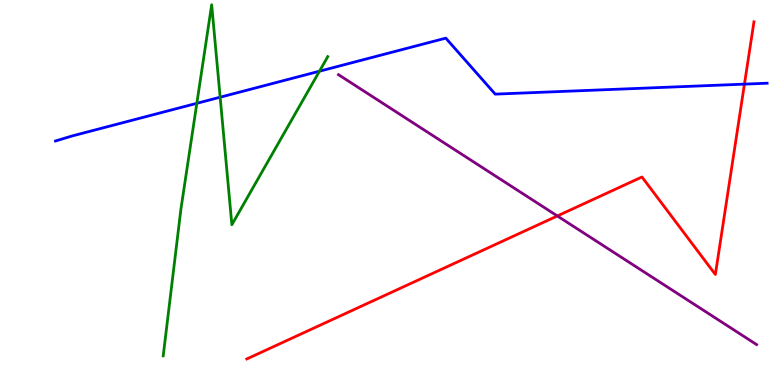[{'lines': ['blue', 'red'], 'intersections': [{'x': 9.61, 'y': 7.81}]}, {'lines': ['green', 'red'], 'intersections': []}, {'lines': ['purple', 'red'], 'intersections': [{'x': 7.19, 'y': 4.39}]}, {'lines': ['blue', 'green'], 'intersections': [{'x': 2.54, 'y': 7.32}, {'x': 2.84, 'y': 7.48}, {'x': 4.12, 'y': 8.15}]}, {'lines': ['blue', 'purple'], 'intersections': []}, {'lines': ['green', 'purple'], 'intersections': []}]